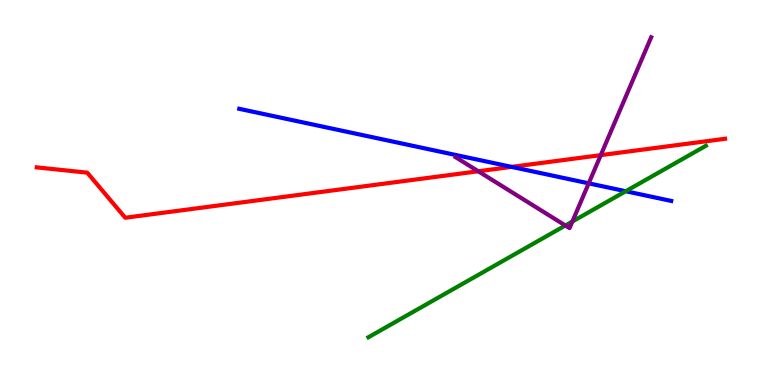[{'lines': ['blue', 'red'], 'intersections': [{'x': 6.6, 'y': 5.67}]}, {'lines': ['green', 'red'], 'intersections': []}, {'lines': ['purple', 'red'], 'intersections': [{'x': 6.17, 'y': 5.55}, {'x': 7.75, 'y': 5.97}]}, {'lines': ['blue', 'green'], 'intersections': [{'x': 8.07, 'y': 5.03}]}, {'lines': ['blue', 'purple'], 'intersections': [{'x': 7.6, 'y': 5.24}]}, {'lines': ['green', 'purple'], 'intersections': [{'x': 7.3, 'y': 4.14}, {'x': 7.39, 'y': 4.25}]}]